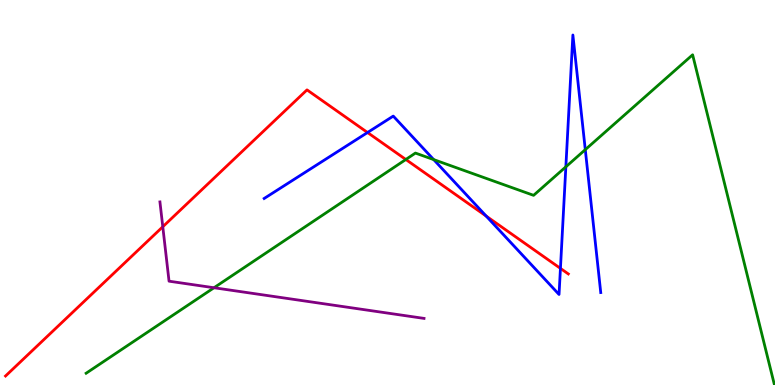[{'lines': ['blue', 'red'], 'intersections': [{'x': 4.74, 'y': 6.56}, {'x': 6.27, 'y': 4.39}, {'x': 7.23, 'y': 3.03}]}, {'lines': ['green', 'red'], 'intersections': [{'x': 5.24, 'y': 5.86}]}, {'lines': ['purple', 'red'], 'intersections': [{'x': 2.1, 'y': 4.11}]}, {'lines': ['blue', 'green'], 'intersections': [{'x': 5.6, 'y': 5.85}, {'x': 7.3, 'y': 5.67}, {'x': 7.55, 'y': 6.11}]}, {'lines': ['blue', 'purple'], 'intersections': []}, {'lines': ['green', 'purple'], 'intersections': [{'x': 2.76, 'y': 2.53}]}]